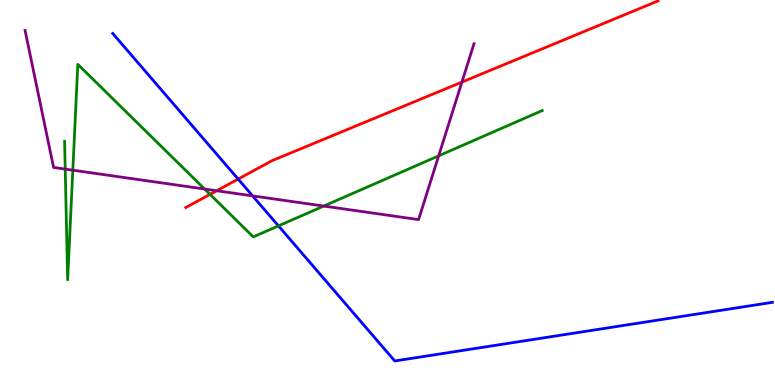[{'lines': ['blue', 'red'], 'intersections': [{'x': 3.07, 'y': 5.35}]}, {'lines': ['green', 'red'], 'intersections': [{'x': 2.71, 'y': 4.95}]}, {'lines': ['purple', 'red'], 'intersections': [{'x': 2.8, 'y': 5.05}, {'x': 5.96, 'y': 7.87}]}, {'lines': ['blue', 'green'], 'intersections': [{'x': 3.59, 'y': 4.13}]}, {'lines': ['blue', 'purple'], 'intersections': [{'x': 3.26, 'y': 4.91}]}, {'lines': ['green', 'purple'], 'intersections': [{'x': 0.842, 'y': 5.61}, {'x': 0.94, 'y': 5.58}, {'x': 2.64, 'y': 5.09}, {'x': 4.18, 'y': 4.65}, {'x': 5.66, 'y': 5.95}]}]